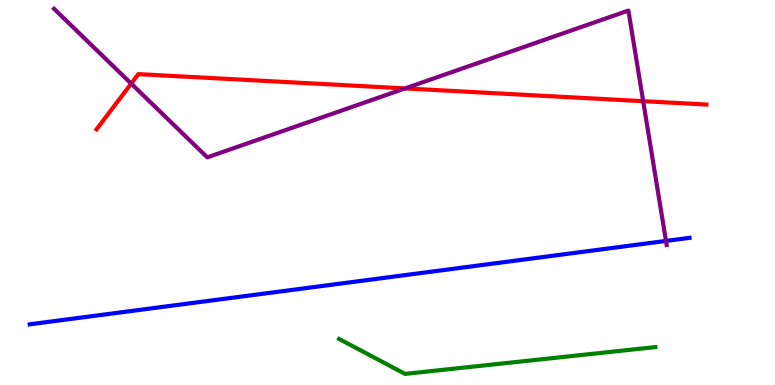[{'lines': ['blue', 'red'], 'intersections': []}, {'lines': ['green', 'red'], 'intersections': []}, {'lines': ['purple', 'red'], 'intersections': [{'x': 1.69, 'y': 7.83}, {'x': 5.23, 'y': 7.7}, {'x': 8.3, 'y': 7.37}]}, {'lines': ['blue', 'green'], 'intersections': []}, {'lines': ['blue', 'purple'], 'intersections': [{'x': 8.59, 'y': 3.74}]}, {'lines': ['green', 'purple'], 'intersections': []}]